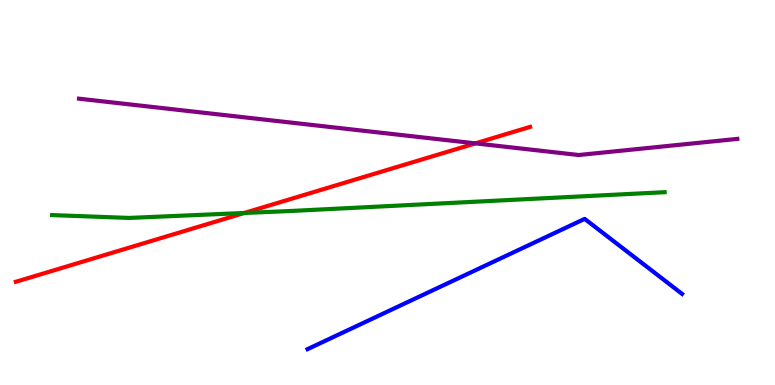[{'lines': ['blue', 'red'], 'intersections': []}, {'lines': ['green', 'red'], 'intersections': [{'x': 3.15, 'y': 4.47}]}, {'lines': ['purple', 'red'], 'intersections': [{'x': 6.13, 'y': 6.28}]}, {'lines': ['blue', 'green'], 'intersections': []}, {'lines': ['blue', 'purple'], 'intersections': []}, {'lines': ['green', 'purple'], 'intersections': []}]